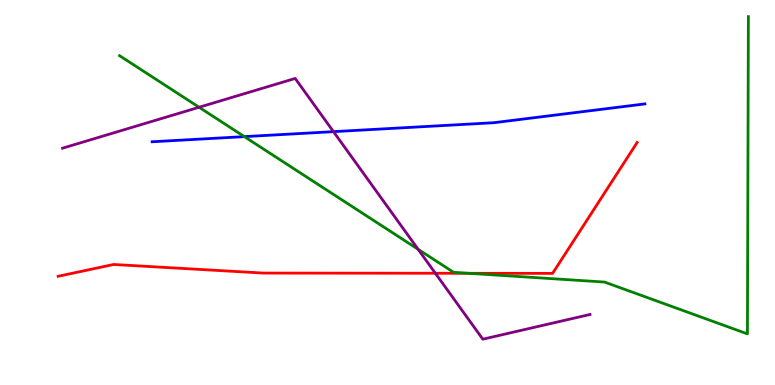[{'lines': ['blue', 'red'], 'intersections': []}, {'lines': ['green', 'red'], 'intersections': [{'x': 6.05, 'y': 2.9}]}, {'lines': ['purple', 'red'], 'intersections': [{'x': 5.62, 'y': 2.9}]}, {'lines': ['blue', 'green'], 'intersections': [{'x': 3.15, 'y': 6.45}]}, {'lines': ['blue', 'purple'], 'intersections': [{'x': 4.3, 'y': 6.58}]}, {'lines': ['green', 'purple'], 'intersections': [{'x': 2.57, 'y': 7.21}, {'x': 5.4, 'y': 3.52}]}]